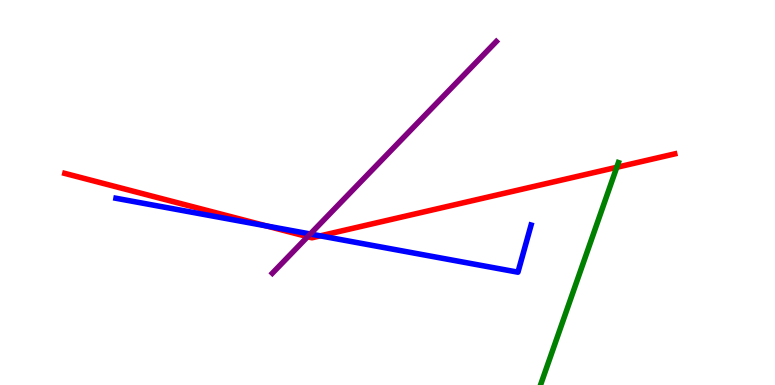[{'lines': ['blue', 'red'], 'intersections': [{'x': 3.44, 'y': 4.13}, {'x': 4.13, 'y': 3.87}]}, {'lines': ['green', 'red'], 'intersections': [{'x': 7.96, 'y': 5.65}]}, {'lines': ['purple', 'red'], 'intersections': [{'x': 3.97, 'y': 3.85}]}, {'lines': ['blue', 'green'], 'intersections': []}, {'lines': ['blue', 'purple'], 'intersections': [{'x': 4.0, 'y': 3.92}]}, {'lines': ['green', 'purple'], 'intersections': []}]